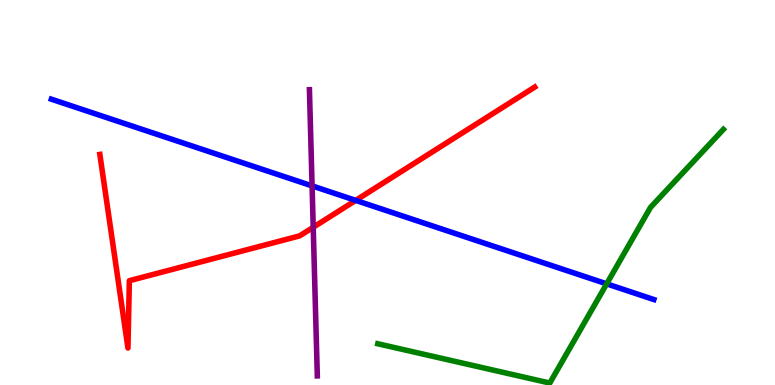[{'lines': ['blue', 'red'], 'intersections': [{'x': 4.59, 'y': 4.8}]}, {'lines': ['green', 'red'], 'intersections': []}, {'lines': ['purple', 'red'], 'intersections': [{'x': 4.04, 'y': 4.1}]}, {'lines': ['blue', 'green'], 'intersections': [{'x': 7.83, 'y': 2.63}]}, {'lines': ['blue', 'purple'], 'intersections': [{'x': 4.03, 'y': 5.17}]}, {'lines': ['green', 'purple'], 'intersections': []}]